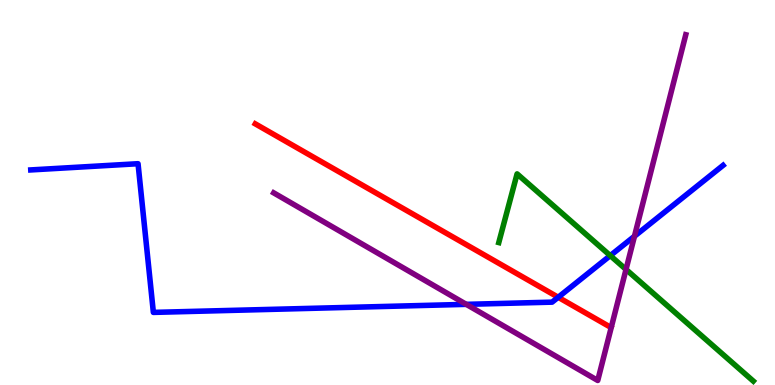[{'lines': ['blue', 'red'], 'intersections': [{'x': 7.2, 'y': 2.28}]}, {'lines': ['green', 'red'], 'intersections': []}, {'lines': ['purple', 'red'], 'intersections': []}, {'lines': ['blue', 'green'], 'intersections': [{'x': 7.87, 'y': 3.36}]}, {'lines': ['blue', 'purple'], 'intersections': [{'x': 6.02, 'y': 2.09}, {'x': 8.19, 'y': 3.86}]}, {'lines': ['green', 'purple'], 'intersections': [{'x': 8.08, 'y': 3.0}]}]